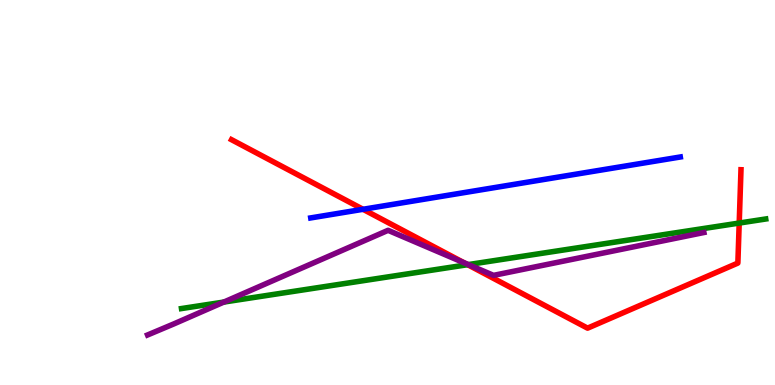[{'lines': ['blue', 'red'], 'intersections': [{'x': 4.68, 'y': 4.56}]}, {'lines': ['green', 'red'], 'intersections': [{'x': 6.03, 'y': 3.13}, {'x': 9.54, 'y': 4.21}]}, {'lines': ['purple', 'red'], 'intersections': [{'x': 5.99, 'y': 3.17}]}, {'lines': ['blue', 'green'], 'intersections': []}, {'lines': ['blue', 'purple'], 'intersections': []}, {'lines': ['green', 'purple'], 'intersections': [{'x': 2.89, 'y': 2.15}, {'x': 6.04, 'y': 3.13}]}]